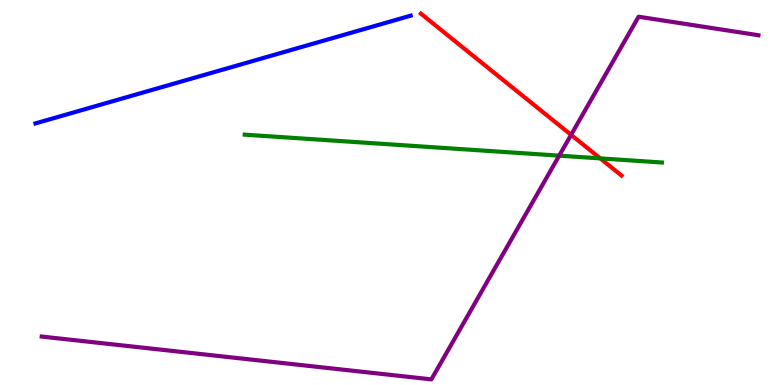[{'lines': ['blue', 'red'], 'intersections': []}, {'lines': ['green', 'red'], 'intersections': [{'x': 7.75, 'y': 5.89}]}, {'lines': ['purple', 'red'], 'intersections': [{'x': 7.37, 'y': 6.5}]}, {'lines': ['blue', 'green'], 'intersections': []}, {'lines': ['blue', 'purple'], 'intersections': []}, {'lines': ['green', 'purple'], 'intersections': [{'x': 7.22, 'y': 5.96}]}]